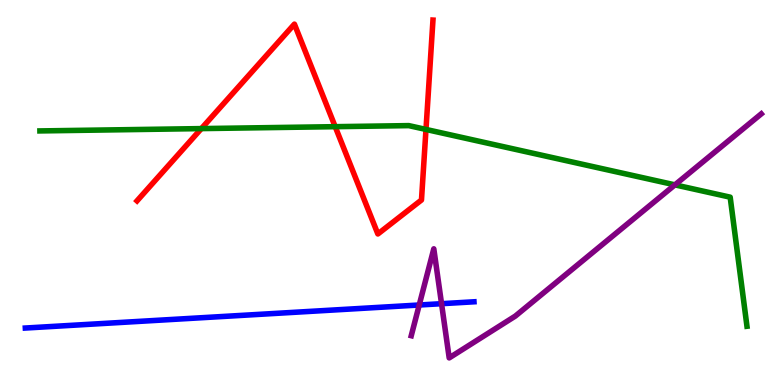[{'lines': ['blue', 'red'], 'intersections': []}, {'lines': ['green', 'red'], 'intersections': [{'x': 2.6, 'y': 6.66}, {'x': 4.33, 'y': 6.71}, {'x': 5.5, 'y': 6.64}]}, {'lines': ['purple', 'red'], 'intersections': []}, {'lines': ['blue', 'green'], 'intersections': []}, {'lines': ['blue', 'purple'], 'intersections': [{'x': 5.41, 'y': 2.08}, {'x': 5.7, 'y': 2.11}]}, {'lines': ['green', 'purple'], 'intersections': [{'x': 8.71, 'y': 5.2}]}]